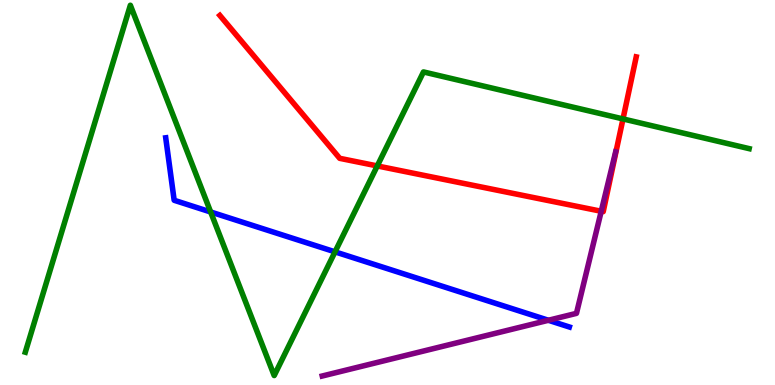[{'lines': ['blue', 'red'], 'intersections': []}, {'lines': ['green', 'red'], 'intersections': [{'x': 4.87, 'y': 5.69}, {'x': 8.04, 'y': 6.91}]}, {'lines': ['purple', 'red'], 'intersections': [{'x': 7.76, 'y': 4.51}]}, {'lines': ['blue', 'green'], 'intersections': [{'x': 2.72, 'y': 4.49}, {'x': 4.32, 'y': 3.46}]}, {'lines': ['blue', 'purple'], 'intersections': [{'x': 7.08, 'y': 1.68}]}, {'lines': ['green', 'purple'], 'intersections': []}]